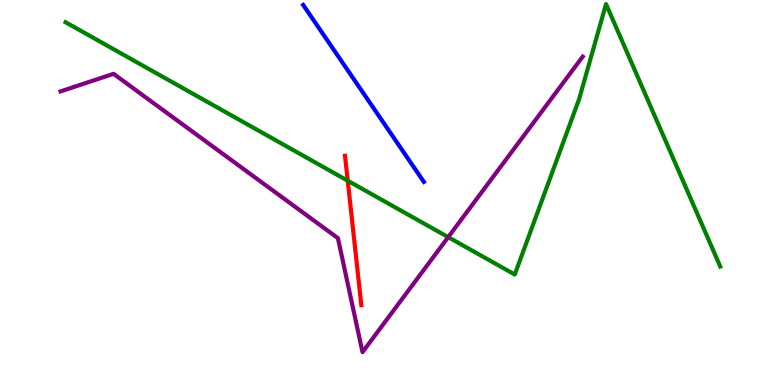[{'lines': ['blue', 'red'], 'intersections': []}, {'lines': ['green', 'red'], 'intersections': [{'x': 4.49, 'y': 5.31}]}, {'lines': ['purple', 'red'], 'intersections': []}, {'lines': ['blue', 'green'], 'intersections': []}, {'lines': ['blue', 'purple'], 'intersections': []}, {'lines': ['green', 'purple'], 'intersections': [{'x': 5.78, 'y': 3.84}]}]